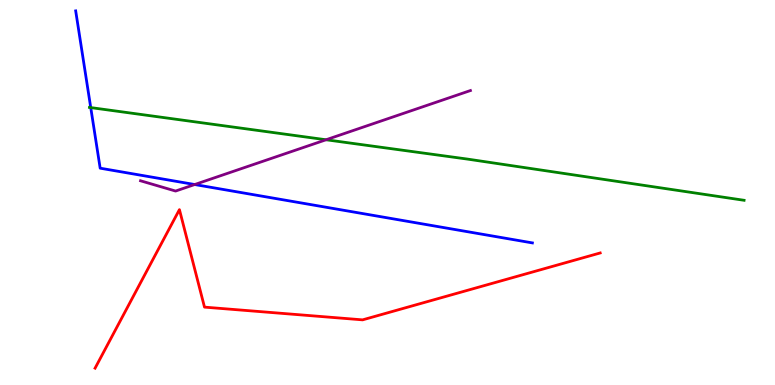[{'lines': ['blue', 'red'], 'intersections': []}, {'lines': ['green', 'red'], 'intersections': []}, {'lines': ['purple', 'red'], 'intersections': []}, {'lines': ['blue', 'green'], 'intersections': [{'x': 1.17, 'y': 7.21}]}, {'lines': ['blue', 'purple'], 'intersections': [{'x': 2.51, 'y': 5.21}]}, {'lines': ['green', 'purple'], 'intersections': [{'x': 4.21, 'y': 6.37}]}]